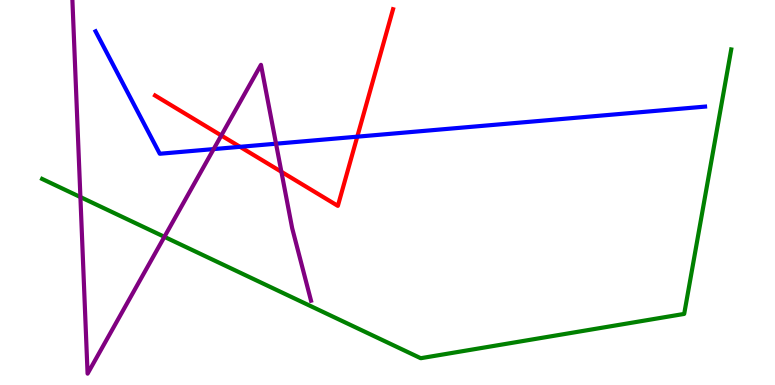[{'lines': ['blue', 'red'], 'intersections': [{'x': 3.1, 'y': 6.19}, {'x': 4.61, 'y': 6.45}]}, {'lines': ['green', 'red'], 'intersections': []}, {'lines': ['purple', 'red'], 'intersections': [{'x': 2.86, 'y': 6.48}, {'x': 3.63, 'y': 5.54}]}, {'lines': ['blue', 'green'], 'intersections': []}, {'lines': ['blue', 'purple'], 'intersections': [{'x': 2.76, 'y': 6.13}, {'x': 3.56, 'y': 6.27}]}, {'lines': ['green', 'purple'], 'intersections': [{'x': 1.04, 'y': 4.88}, {'x': 2.12, 'y': 3.85}]}]